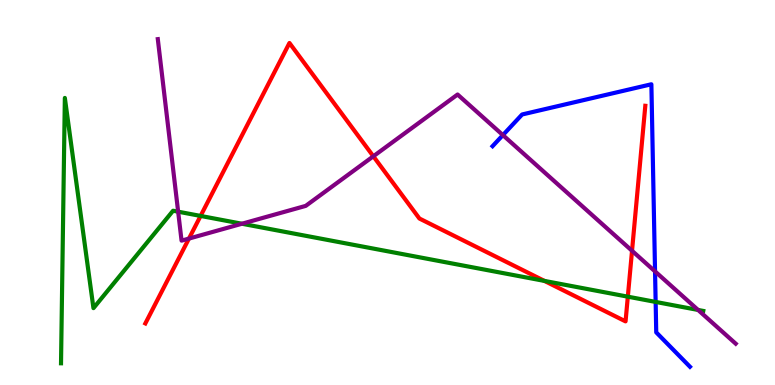[{'lines': ['blue', 'red'], 'intersections': []}, {'lines': ['green', 'red'], 'intersections': [{'x': 2.59, 'y': 4.39}, {'x': 7.03, 'y': 2.7}, {'x': 8.1, 'y': 2.29}]}, {'lines': ['purple', 'red'], 'intersections': [{'x': 2.44, 'y': 3.8}, {'x': 4.82, 'y': 5.94}, {'x': 8.16, 'y': 3.49}]}, {'lines': ['blue', 'green'], 'intersections': [{'x': 8.46, 'y': 2.16}]}, {'lines': ['blue', 'purple'], 'intersections': [{'x': 6.49, 'y': 6.49}, {'x': 8.45, 'y': 2.95}]}, {'lines': ['green', 'purple'], 'intersections': [{'x': 2.3, 'y': 4.5}, {'x': 3.12, 'y': 4.19}, {'x': 9.01, 'y': 1.95}]}]